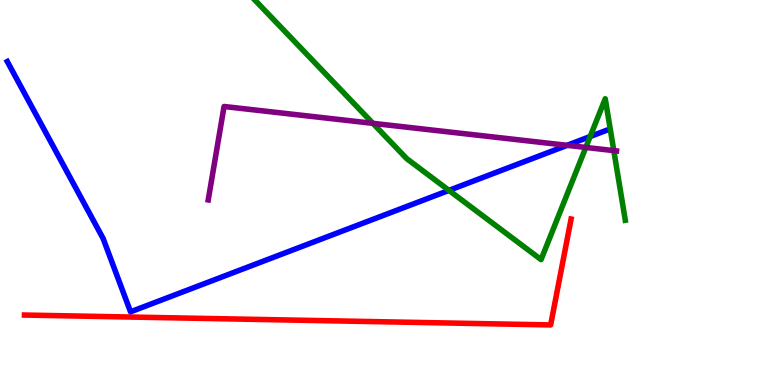[{'lines': ['blue', 'red'], 'intersections': []}, {'lines': ['green', 'red'], 'intersections': []}, {'lines': ['purple', 'red'], 'intersections': []}, {'lines': ['blue', 'green'], 'intersections': [{'x': 5.79, 'y': 5.05}, {'x': 7.62, 'y': 6.45}]}, {'lines': ['blue', 'purple'], 'intersections': [{'x': 7.32, 'y': 6.23}]}, {'lines': ['green', 'purple'], 'intersections': [{'x': 4.81, 'y': 6.8}, {'x': 7.56, 'y': 6.17}, {'x': 7.92, 'y': 6.09}]}]